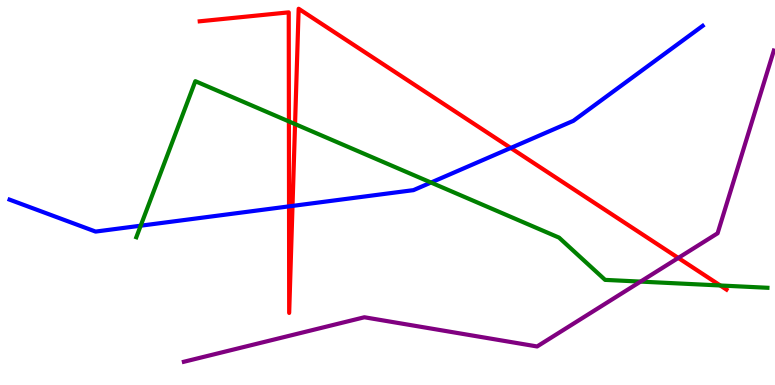[{'lines': ['blue', 'red'], 'intersections': [{'x': 3.73, 'y': 4.64}, {'x': 3.77, 'y': 4.65}, {'x': 6.59, 'y': 6.16}]}, {'lines': ['green', 'red'], 'intersections': [{'x': 3.73, 'y': 6.85}, {'x': 3.81, 'y': 6.78}, {'x': 9.29, 'y': 2.58}]}, {'lines': ['purple', 'red'], 'intersections': [{'x': 8.75, 'y': 3.3}]}, {'lines': ['blue', 'green'], 'intersections': [{'x': 1.82, 'y': 4.14}, {'x': 5.56, 'y': 5.26}]}, {'lines': ['blue', 'purple'], 'intersections': []}, {'lines': ['green', 'purple'], 'intersections': [{'x': 8.27, 'y': 2.69}]}]